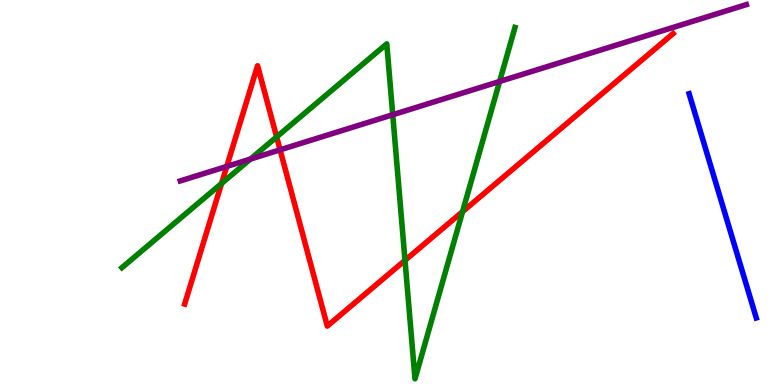[{'lines': ['blue', 'red'], 'intersections': []}, {'lines': ['green', 'red'], 'intersections': [{'x': 2.86, 'y': 5.23}, {'x': 3.57, 'y': 6.44}, {'x': 5.23, 'y': 3.24}, {'x': 5.97, 'y': 4.5}]}, {'lines': ['purple', 'red'], 'intersections': [{'x': 2.93, 'y': 5.68}, {'x': 3.61, 'y': 6.11}]}, {'lines': ['blue', 'green'], 'intersections': []}, {'lines': ['blue', 'purple'], 'intersections': []}, {'lines': ['green', 'purple'], 'intersections': [{'x': 3.23, 'y': 5.87}, {'x': 5.07, 'y': 7.02}, {'x': 6.45, 'y': 7.88}]}]